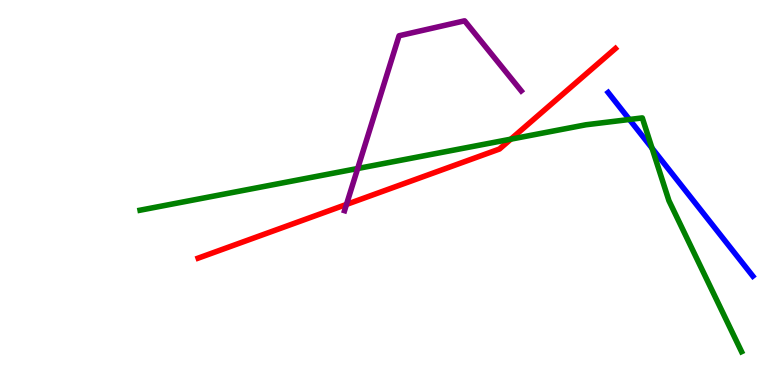[{'lines': ['blue', 'red'], 'intersections': []}, {'lines': ['green', 'red'], 'intersections': [{'x': 6.59, 'y': 6.39}]}, {'lines': ['purple', 'red'], 'intersections': [{'x': 4.47, 'y': 4.69}]}, {'lines': ['blue', 'green'], 'intersections': [{'x': 8.12, 'y': 6.9}, {'x': 8.41, 'y': 6.15}]}, {'lines': ['blue', 'purple'], 'intersections': []}, {'lines': ['green', 'purple'], 'intersections': [{'x': 4.62, 'y': 5.62}]}]